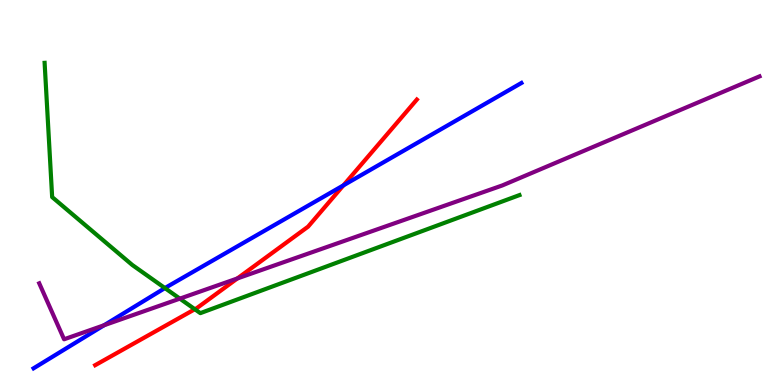[{'lines': ['blue', 'red'], 'intersections': [{'x': 4.43, 'y': 5.19}]}, {'lines': ['green', 'red'], 'intersections': [{'x': 2.51, 'y': 1.97}]}, {'lines': ['purple', 'red'], 'intersections': [{'x': 3.06, 'y': 2.77}]}, {'lines': ['blue', 'green'], 'intersections': [{'x': 2.13, 'y': 2.52}]}, {'lines': ['blue', 'purple'], 'intersections': [{'x': 1.34, 'y': 1.55}]}, {'lines': ['green', 'purple'], 'intersections': [{'x': 2.32, 'y': 2.24}]}]